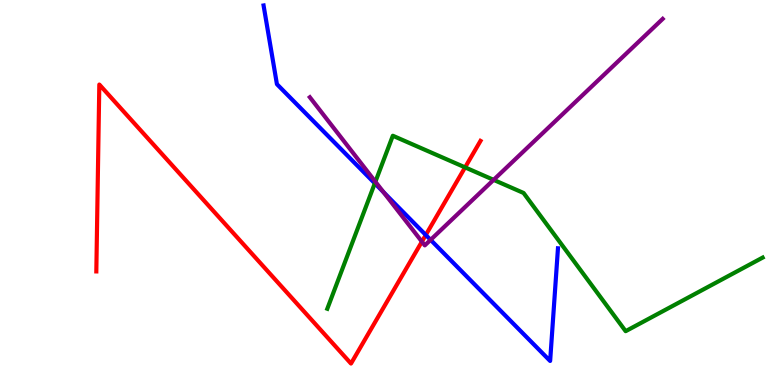[{'lines': ['blue', 'red'], 'intersections': [{'x': 5.49, 'y': 3.9}]}, {'lines': ['green', 'red'], 'intersections': [{'x': 6.0, 'y': 5.65}]}, {'lines': ['purple', 'red'], 'intersections': [{'x': 5.44, 'y': 3.72}]}, {'lines': ['blue', 'green'], 'intersections': [{'x': 4.84, 'y': 5.24}]}, {'lines': ['blue', 'purple'], 'intersections': [{'x': 4.95, 'y': 5.01}, {'x': 5.56, 'y': 3.77}]}, {'lines': ['green', 'purple'], 'intersections': [{'x': 4.84, 'y': 5.28}, {'x': 6.37, 'y': 5.33}]}]